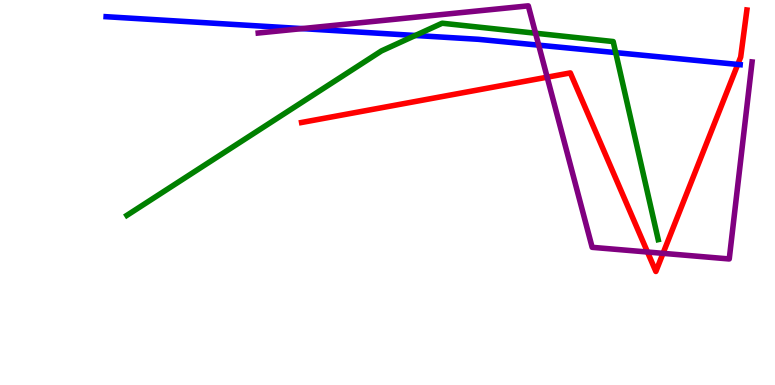[{'lines': ['blue', 'red'], 'intersections': [{'x': 9.52, 'y': 8.33}]}, {'lines': ['green', 'red'], 'intersections': []}, {'lines': ['purple', 'red'], 'intersections': [{'x': 7.06, 'y': 8.0}, {'x': 8.35, 'y': 3.45}, {'x': 8.56, 'y': 3.42}]}, {'lines': ['blue', 'green'], 'intersections': [{'x': 5.36, 'y': 9.08}, {'x': 7.94, 'y': 8.63}]}, {'lines': ['blue', 'purple'], 'intersections': [{'x': 3.9, 'y': 9.26}, {'x': 6.95, 'y': 8.83}]}, {'lines': ['green', 'purple'], 'intersections': [{'x': 6.91, 'y': 9.14}]}]